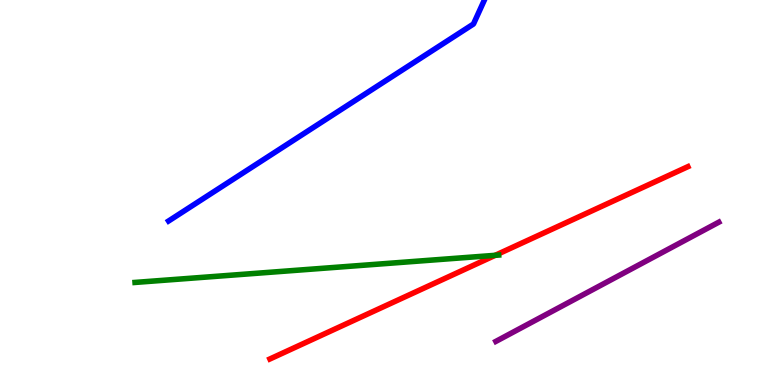[{'lines': ['blue', 'red'], 'intersections': []}, {'lines': ['green', 'red'], 'intersections': [{'x': 6.39, 'y': 3.37}]}, {'lines': ['purple', 'red'], 'intersections': []}, {'lines': ['blue', 'green'], 'intersections': []}, {'lines': ['blue', 'purple'], 'intersections': []}, {'lines': ['green', 'purple'], 'intersections': []}]